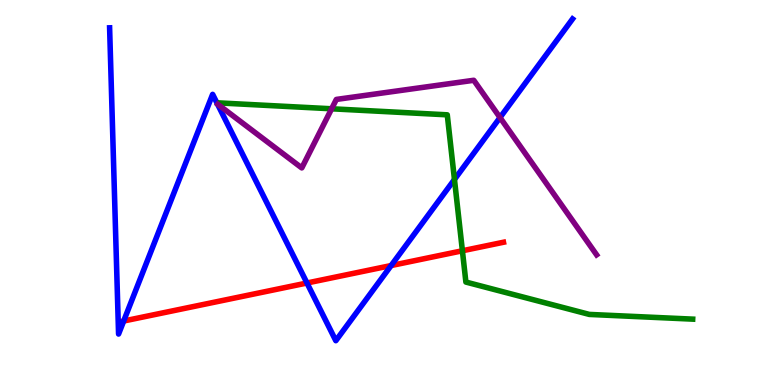[{'lines': ['blue', 'red'], 'intersections': [{'x': 1.6, 'y': 1.66}, {'x': 3.96, 'y': 2.65}, {'x': 5.05, 'y': 3.1}]}, {'lines': ['green', 'red'], 'intersections': [{'x': 5.97, 'y': 3.49}]}, {'lines': ['purple', 'red'], 'intersections': []}, {'lines': ['blue', 'green'], 'intersections': [{'x': 5.86, 'y': 5.34}]}, {'lines': ['blue', 'purple'], 'intersections': [{'x': 6.45, 'y': 6.95}]}, {'lines': ['green', 'purple'], 'intersections': [{'x': 4.28, 'y': 7.17}]}]